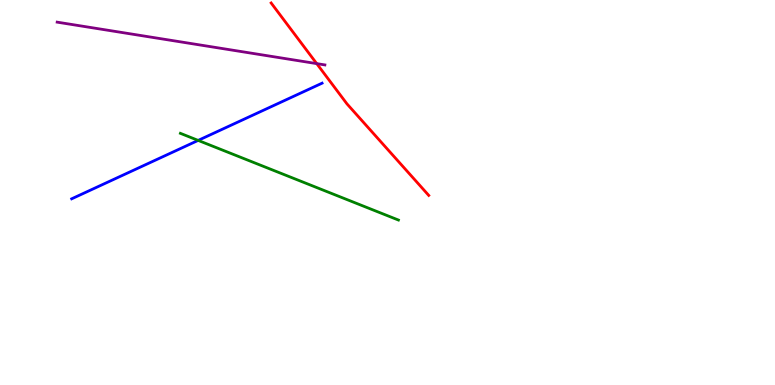[{'lines': ['blue', 'red'], 'intersections': []}, {'lines': ['green', 'red'], 'intersections': []}, {'lines': ['purple', 'red'], 'intersections': [{'x': 4.09, 'y': 8.35}]}, {'lines': ['blue', 'green'], 'intersections': [{'x': 2.56, 'y': 6.35}]}, {'lines': ['blue', 'purple'], 'intersections': []}, {'lines': ['green', 'purple'], 'intersections': []}]